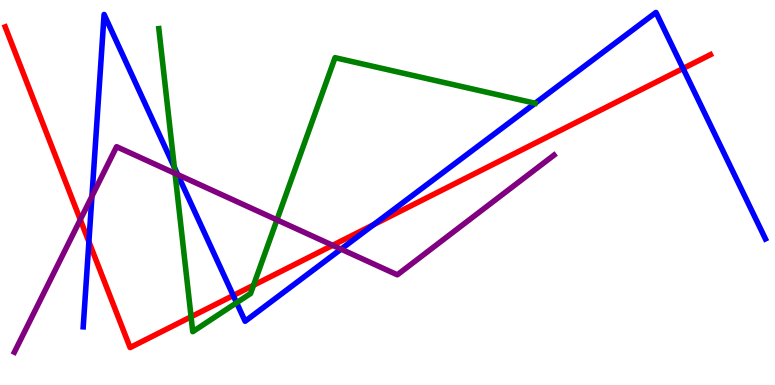[{'lines': ['blue', 'red'], 'intersections': [{'x': 1.15, 'y': 3.72}, {'x': 3.01, 'y': 2.32}, {'x': 4.82, 'y': 4.17}, {'x': 8.81, 'y': 8.22}]}, {'lines': ['green', 'red'], 'intersections': [{'x': 2.47, 'y': 1.77}, {'x': 3.27, 'y': 2.59}]}, {'lines': ['purple', 'red'], 'intersections': [{'x': 1.04, 'y': 4.29}, {'x': 4.29, 'y': 3.63}]}, {'lines': ['blue', 'green'], 'intersections': [{'x': 2.25, 'y': 5.65}, {'x': 3.05, 'y': 2.14}]}, {'lines': ['blue', 'purple'], 'intersections': [{'x': 1.19, 'y': 4.9}, {'x': 2.29, 'y': 5.47}, {'x': 4.4, 'y': 3.53}]}, {'lines': ['green', 'purple'], 'intersections': [{'x': 2.26, 'y': 5.5}, {'x': 3.57, 'y': 4.29}]}]